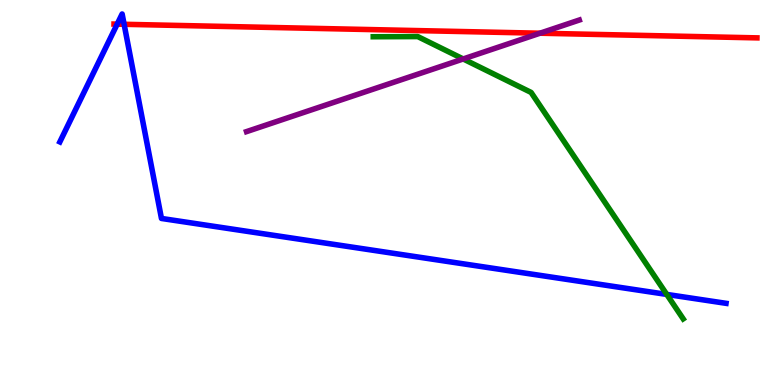[{'lines': ['blue', 'red'], 'intersections': [{'x': 1.51, 'y': 9.37}, {'x': 1.6, 'y': 9.37}]}, {'lines': ['green', 'red'], 'intersections': []}, {'lines': ['purple', 'red'], 'intersections': [{'x': 6.97, 'y': 9.14}]}, {'lines': ['blue', 'green'], 'intersections': [{'x': 8.6, 'y': 2.35}]}, {'lines': ['blue', 'purple'], 'intersections': []}, {'lines': ['green', 'purple'], 'intersections': [{'x': 5.98, 'y': 8.47}]}]